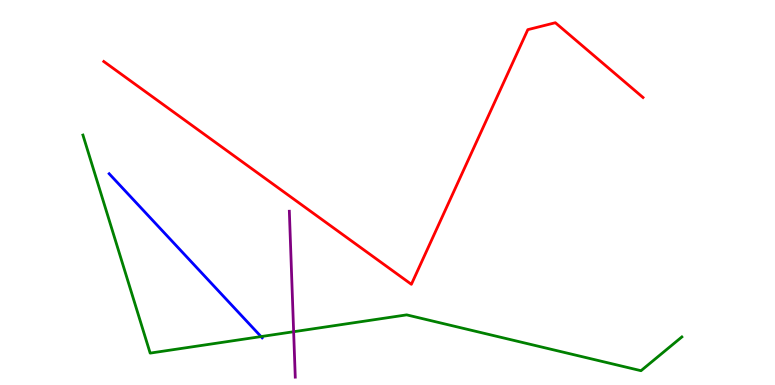[{'lines': ['blue', 'red'], 'intersections': []}, {'lines': ['green', 'red'], 'intersections': []}, {'lines': ['purple', 'red'], 'intersections': []}, {'lines': ['blue', 'green'], 'intersections': [{'x': 3.37, 'y': 1.26}]}, {'lines': ['blue', 'purple'], 'intersections': []}, {'lines': ['green', 'purple'], 'intersections': [{'x': 3.79, 'y': 1.38}]}]